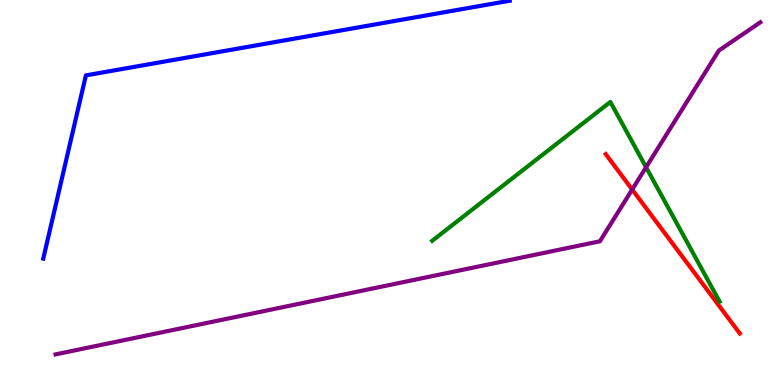[{'lines': ['blue', 'red'], 'intersections': []}, {'lines': ['green', 'red'], 'intersections': []}, {'lines': ['purple', 'red'], 'intersections': [{'x': 8.16, 'y': 5.08}]}, {'lines': ['blue', 'green'], 'intersections': []}, {'lines': ['blue', 'purple'], 'intersections': []}, {'lines': ['green', 'purple'], 'intersections': [{'x': 8.34, 'y': 5.66}]}]